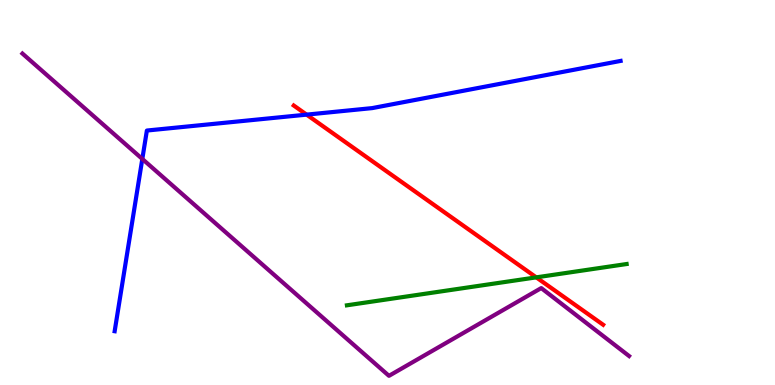[{'lines': ['blue', 'red'], 'intersections': [{'x': 3.96, 'y': 7.02}]}, {'lines': ['green', 'red'], 'intersections': [{'x': 6.92, 'y': 2.8}]}, {'lines': ['purple', 'red'], 'intersections': []}, {'lines': ['blue', 'green'], 'intersections': []}, {'lines': ['blue', 'purple'], 'intersections': [{'x': 1.84, 'y': 5.87}]}, {'lines': ['green', 'purple'], 'intersections': []}]